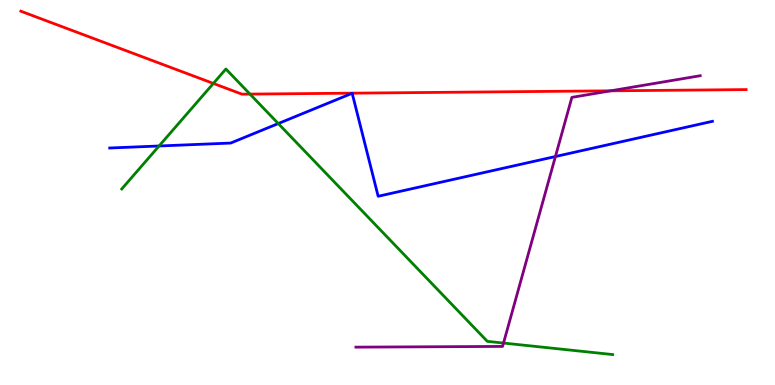[{'lines': ['blue', 'red'], 'intersections': []}, {'lines': ['green', 'red'], 'intersections': [{'x': 2.75, 'y': 7.83}, {'x': 3.23, 'y': 7.56}]}, {'lines': ['purple', 'red'], 'intersections': [{'x': 7.88, 'y': 7.64}]}, {'lines': ['blue', 'green'], 'intersections': [{'x': 2.05, 'y': 6.21}, {'x': 3.59, 'y': 6.79}]}, {'lines': ['blue', 'purple'], 'intersections': [{'x': 7.17, 'y': 5.93}]}, {'lines': ['green', 'purple'], 'intersections': [{'x': 6.5, 'y': 1.09}]}]